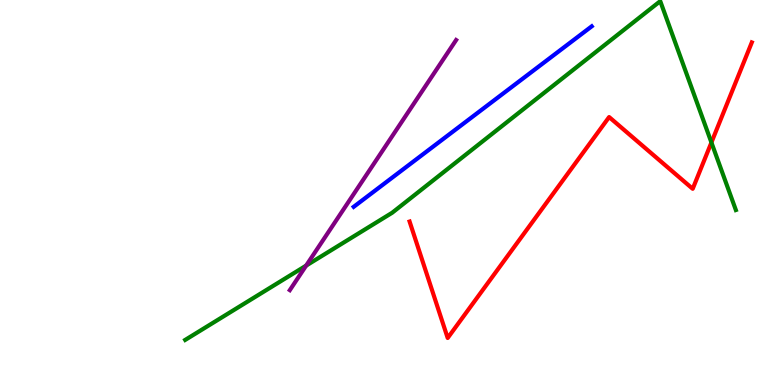[{'lines': ['blue', 'red'], 'intersections': []}, {'lines': ['green', 'red'], 'intersections': [{'x': 9.18, 'y': 6.3}]}, {'lines': ['purple', 'red'], 'intersections': []}, {'lines': ['blue', 'green'], 'intersections': []}, {'lines': ['blue', 'purple'], 'intersections': []}, {'lines': ['green', 'purple'], 'intersections': [{'x': 3.95, 'y': 3.1}]}]